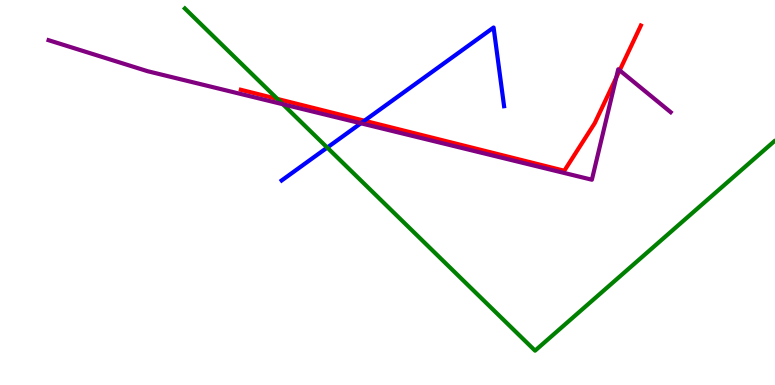[{'lines': ['blue', 'red'], 'intersections': [{'x': 4.7, 'y': 6.86}]}, {'lines': ['green', 'red'], 'intersections': [{'x': 3.58, 'y': 7.43}]}, {'lines': ['purple', 'red'], 'intersections': [{'x': 7.95, 'y': 7.98}, {'x': 8.0, 'y': 8.17}]}, {'lines': ['blue', 'green'], 'intersections': [{'x': 4.22, 'y': 6.17}]}, {'lines': ['blue', 'purple'], 'intersections': [{'x': 4.66, 'y': 6.8}]}, {'lines': ['green', 'purple'], 'intersections': [{'x': 3.65, 'y': 7.29}]}]